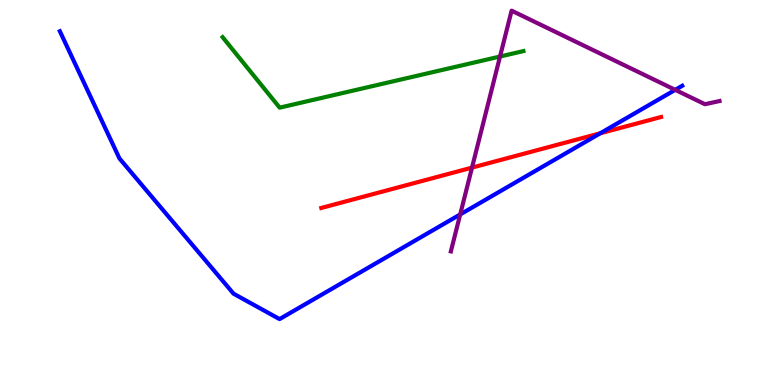[{'lines': ['blue', 'red'], 'intersections': [{'x': 7.75, 'y': 6.54}]}, {'lines': ['green', 'red'], 'intersections': []}, {'lines': ['purple', 'red'], 'intersections': [{'x': 6.09, 'y': 5.65}]}, {'lines': ['blue', 'green'], 'intersections': []}, {'lines': ['blue', 'purple'], 'intersections': [{'x': 5.94, 'y': 4.43}, {'x': 8.71, 'y': 7.67}]}, {'lines': ['green', 'purple'], 'intersections': [{'x': 6.45, 'y': 8.53}]}]